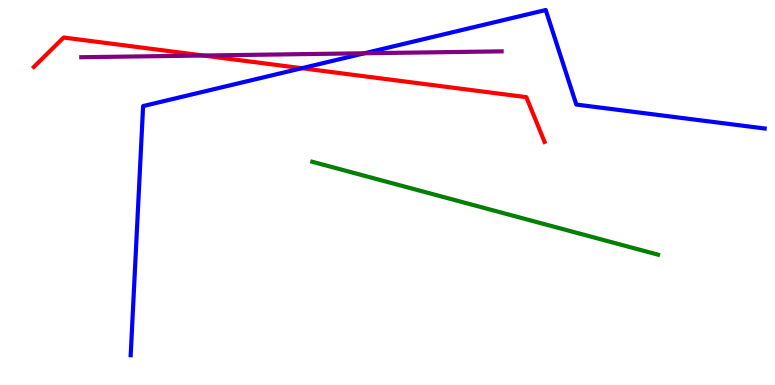[{'lines': ['blue', 'red'], 'intersections': [{'x': 3.89, 'y': 8.23}]}, {'lines': ['green', 'red'], 'intersections': []}, {'lines': ['purple', 'red'], 'intersections': [{'x': 2.62, 'y': 8.56}]}, {'lines': ['blue', 'green'], 'intersections': []}, {'lines': ['blue', 'purple'], 'intersections': [{'x': 4.7, 'y': 8.62}]}, {'lines': ['green', 'purple'], 'intersections': []}]